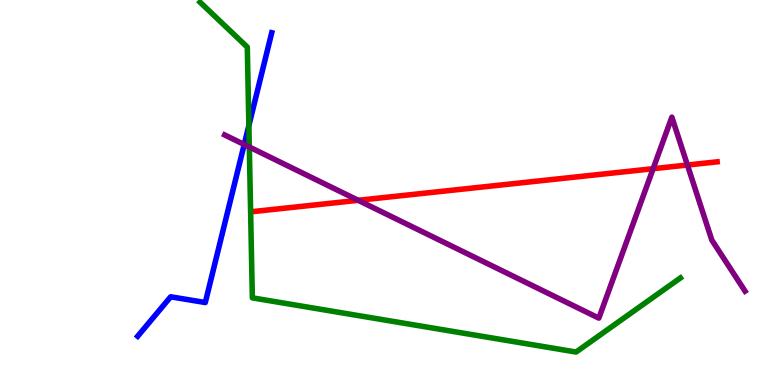[{'lines': ['blue', 'red'], 'intersections': []}, {'lines': ['green', 'red'], 'intersections': []}, {'lines': ['purple', 'red'], 'intersections': [{'x': 4.62, 'y': 4.8}, {'x': 8.43, 'y': 5.62}, {'x': 8.87, 'y': 5.71}]}, {'lines': ['blue', 'green'], 'intersections': [{'x': 3.21, 'y': 6.74}]}, {'lines': ['blue', 'purple'], 'intersections': [{'x': 3.15, 'y': 6.25}]}, {'lines': ['green', 'purple'], 'intersections': [{'x': 3.22, 'y': 6.18}]}]